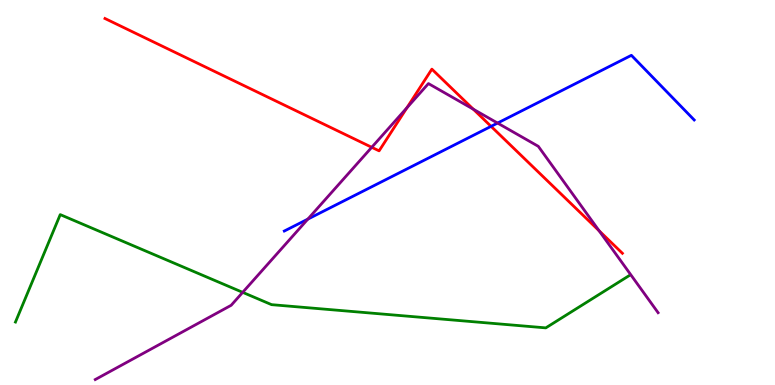[{'lines': ['blue', 'red'], 'intersections': [{'x': 6.34, 'y': 6.72}]}, {'lines': ['green', 'red'], 'intersections': []}, {'lines': ['purple', 'red'], 'intersections': [{'x': 4.8, 'y': 6.17}, {'x': 5.25, 'y': 7.2}, {'x': 6.11, 'y': 7.16}, {'x': 7.73, 'y': 4.01}]}, {'lines': ['blue', 'green'], 'intersections': []}, {'lines': ['blue', 'purple'], 'intersections': [{'x': 3.97, 'y': 4.31}, {'x': 6.42, 'y': 6.8}]}, {'lines': ['green', 'purple'], 'intersections': [{'x': 3.13, 'y': 2.41}]}]